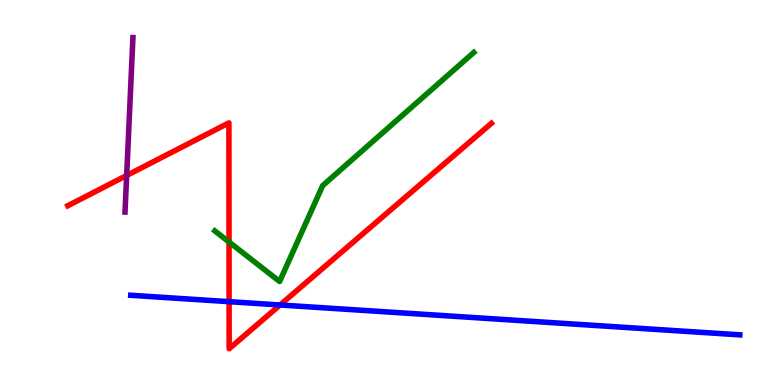[{'lines': ['blue', 'red'], 'intersections': [{'x': 2.96, 'y': 2.16}, {'x': 3.61, 'y': 2.08}]}, {'lines': ['green', 'red'], 'intersections': [{'x': 2.96, 'y': 3.71}]}, {'lines': ['purple', 'red'], 'intersections': [{'x': 1.63, 'y': 5.44}]}, {'lines': ['blue', 'green'], 'intersections': []}, {'lines': ['blue', 'purple'], 'intersections': []}, {'lines': ['green', 'purple'], 'intersections': []}]